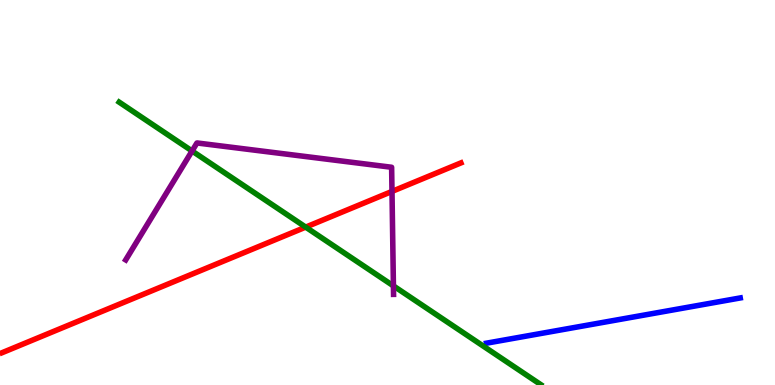[{'lines': ['blue', 'red'], 'intersections': []}, {'lines': ['green', 'red'], 'intersections': [{'x': 3.94, 'y': 4.1}]}, {'lines': ['purple', 'red'], 'intersections': [{'x': 5.06, 'y': 5.03}]}, {'lines': ['blue', 'green'], 'intersections': []}, {'lines': ['blue', 'purple'], 'intersections': []}, {'lines': ['green', 'purple'], 'intersections': [{'x': 2.48, 'y': 6.08}, {'x': 5.08, 'y': 2.57}]}]